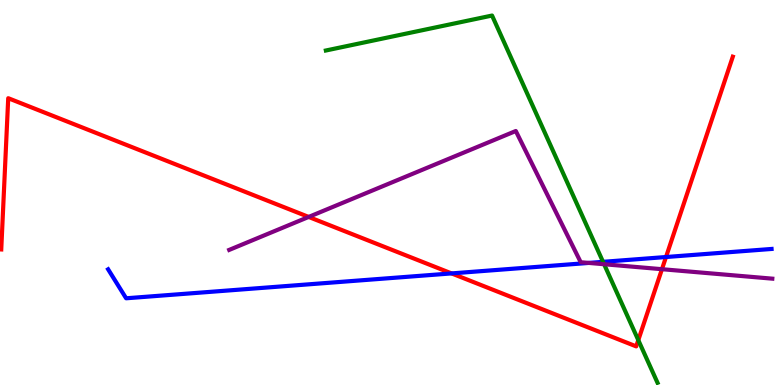[{'lines': ['blue', 'red'], 'intersections': [{'x': 5.83, 'y': 2.9}, {'x': 8.59, 'y': 3.32}]}, {'lines': ['green', 'red'], 'intersections': [{'x': 8.24, 'y': 1.17}]}, {'lines': ['purple', 'red'], 'intersections': [{'x': 3.98, 'y': 4.37}, {'x': 8.54, 'y': 3.01}]}, {'lines': ['blue', 'green'], 'intersections': [{'x': 7.78, 'y': 3.2}]}, {'lines': ['blue', 'purple'], 'intersections': [{'x': 7.6, 'y': 3.17}]}, {'lines': ['green', 'purple'], 'intersections': [{'x': 7.79, 'y': 3.14}]}]